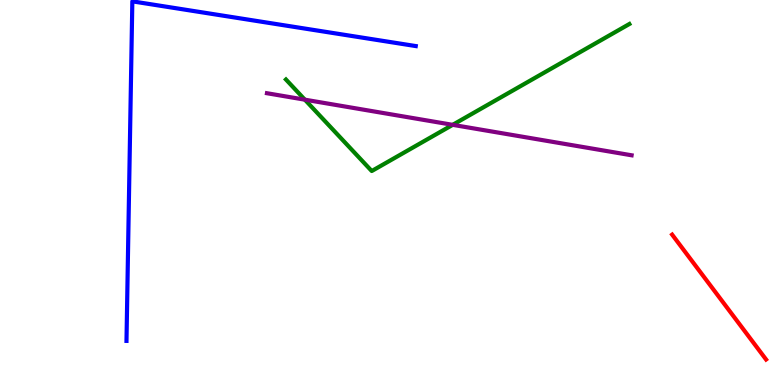[{'lines': ['blue', 'red'], 'intersections': []}, {'lines': ['green', 'red'], 'intersections': []}, {'lines': ['purple', 'red'], 'intersections': []}, {'lines': ['blue', 'green'], 'intersections': []}, {'lines': ['blue', 'purple'], 'intersections': []}, {'lines': ['green', 'purple'], 'intersections': [{'x': 3.93, 'y': 7.41}, {'x': 5.84, 'y': 6.76}]}]